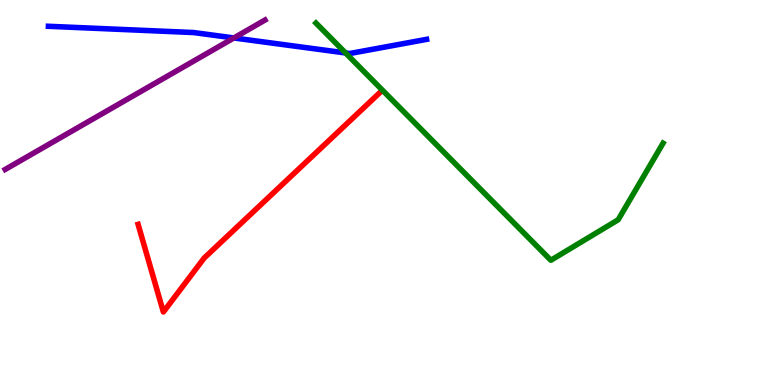[{'lines': ['blue', 'red'], 'intersections': []}, {'lines': ['green', 'red'], 'intersections': []}, {'lines': ['purple', 'red'], 'intersections': []}, {'lines': ['blue', 'green'], 'intersections': [{'x': 4.46, 'y': 8.62}]}, {'lines': ['blue', 'purple'], 'intersections': [{'x': 3.02, 'y': 9.01}]}, {'lines': ['green', 'purple'], 'intersections': []}]